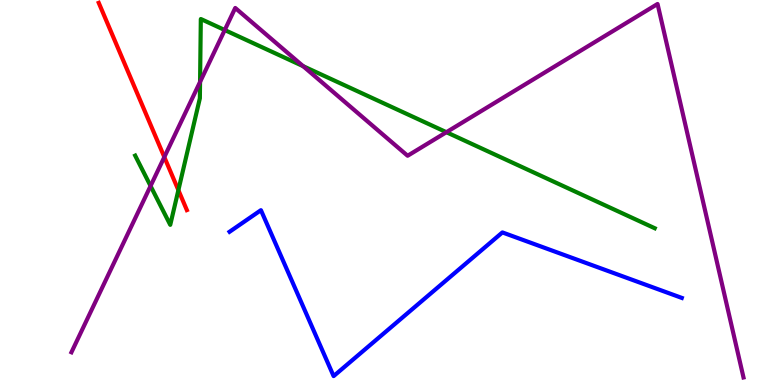[{'lines': ['blue', 'red'], 'intersections': []}, {'lines': ['green', 'red'], 'intersections': [{'x': 2.3, 'y': 5.06}]}, {'lines': ['purple', 'red'], 'intersections': [{'x': 2.12, 'y': 5.92}]}, {'lines': ['blue', 'green'], 'intersections': []}, {'lines': ['blue', 'purple'], 'intersections': []}, {'lines': ['green', 'purple'], 'intersections': [{'x': 1.94, 'y': 5.17}, {'x': 2.58, 'y': 7.87}, {'x': 2.9, 'y': 9.22}, {'x': 3.91, 'y': 8.28}, {'x': 5.76, 'y': 6.57}]}]